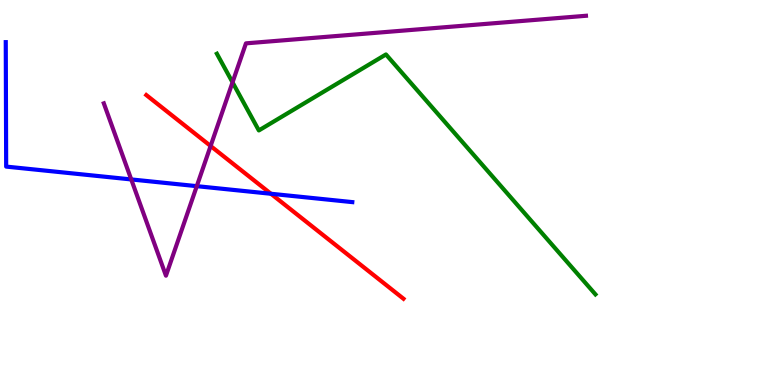[{'lines': ['blue', 'red'], 'intersections': [{'x': 3.5, 'y': 4.97}]}, {'lines': ['green', 'red'], 'intersections': []}, {'lines': ['purple', 'red'], 'intersections': [{'x': 2.72, 'y': 6.21}]}, {'lines': ['blue', 'green'], 'intersections': []}, {'lines': ['blue', 'purple'], 'intersections': [{'x': 1.69, 'y': 5.34}, {'x': 2.54, 'y': 5.16}]}, {'lines': ['green', 'purple'], 'intersections': [{'x': 3.0, 'y': 7.86}]}]